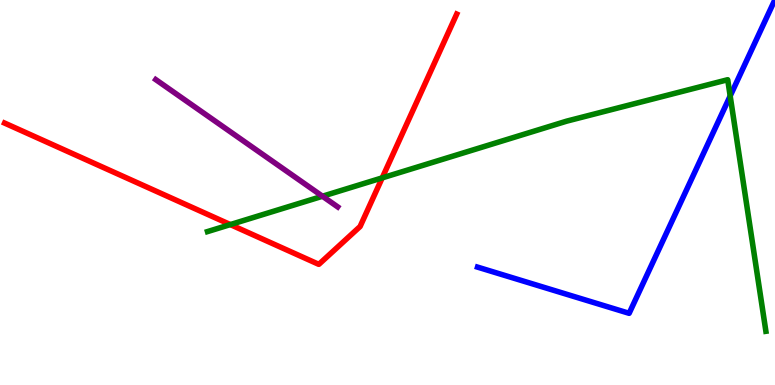[{'lines': ['blue', 'red'], 'intersections': []}, {'lines': ['green', 'red'], 'intersections': [{'x': 2.97, 'y': 4.17}, {'x': 4.93, 'y': 5.38}]}, {'lines': ['purple', 'red'], 'intersections': []}, {'lines': ['blue', 'green'], 'intersections': [{'x': 9.42, 'y': 7.51}]}, {'lines': ['blue', 'purple'], 'intersections': []}, {'lines': ['green', 'purple'], 'intersections': [{'x': 4.16, 'y': 4.9}]}]